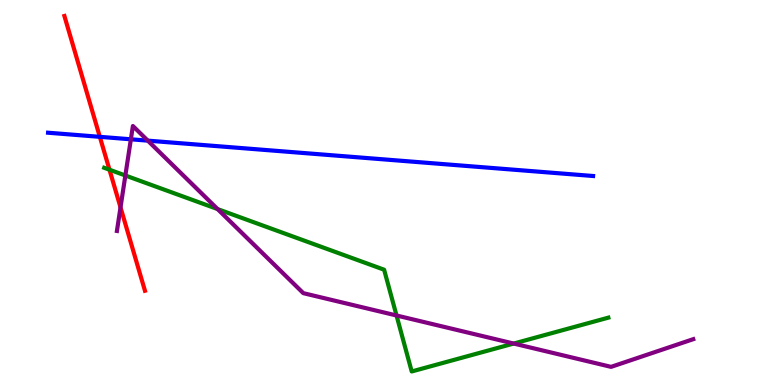[{'lines': ['blue', 'red'], 'intersections': [{'x': 1.29, 'y': 6.45}]}, {'lines': ['green', 'red'], 'intersections': [{'x': 1.41, 'y': 5.59}]}, {'lines': ['purple', 'red'], 'intersections': [{'x': 1.56, 'y': 4.61}]}, {'lines': ['blue', 'green'], 'intersections': []}, {'lines': ['blue', 'purple'], 'intersections': [{'x': 1.69, 'y': 6.38}, {'x': 1.91, 'y': 6.35}]}, {'lines': ['green', 'purple'], 'intersections': [{'x': 1.62, 'y': 5.44}, {'x': 2.81, 'y': 4.57}, {'x': 5.12, 'y': 1.81}, {'x': 6.63, 'y': 1.08}]}]